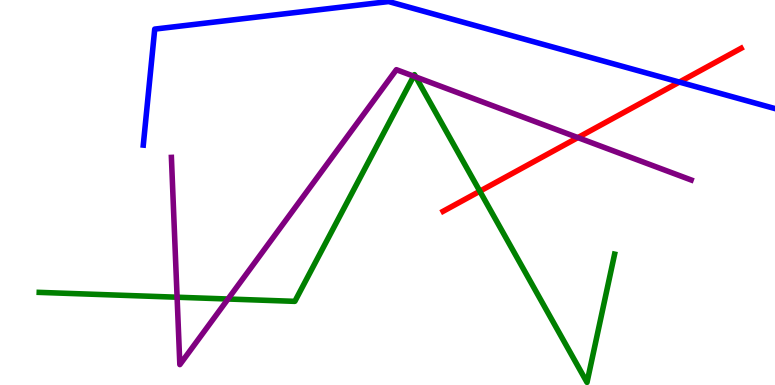[{'lines': ['blue', 'red'], 'intersections': [{'x': 8.77, 'y': 7.87}]}, {'lines': ['green', 'red'], 'intersections': [{'x': 6.19, 'y': 5.03}]}, {'lines': ['purple', 'red'], 'intersections': [{'x': 7.46, 'y': 6.43}]}, {'lines': ['blue', 'green'], 'intersections': []}, {'lines': ['blue', 'purple'], 'intersections': []}, {'lines': ['green', 'purple'], 'intersections': [{'x': 2.29, 'y': 2.28}, {'x': 2.94, 'y': 2.23}, {'x': 5.34, 'y': 8.02}, {'x': 5.36, 'y': 8.0}]}]